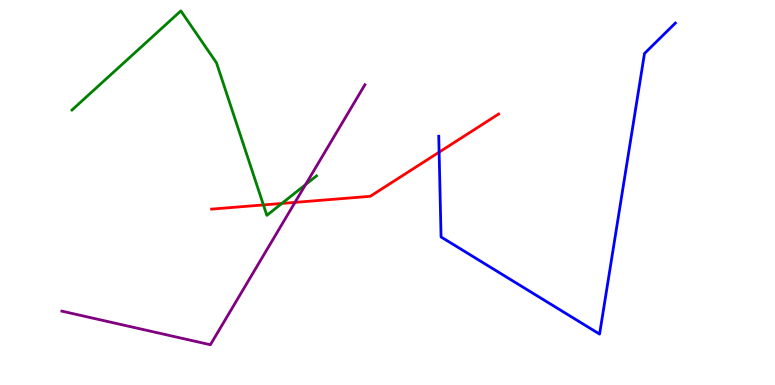[{'lines': ['blue', 'red'], 'intersections': [{'x': 5.67, 'y': 6.05}]}, {'lines': ['green', 'red'], 'intersections': [{'x': 3.4, 'y': 4.68}, {'x': 3.64, 'y': 4.72}]}, {'lines': ['purple', 'red'], 'intersections': [{'x': 3.81, 'y': 4.74}]}, {'lines': ['blue', 'green'], 'intersections': []}, {'lines': ['blue', 'purple'], 'intersections': []}, {'lines': ['green', 'purple'], 'intersections': [{'x': 3.94, 'y': 5.21}]}]